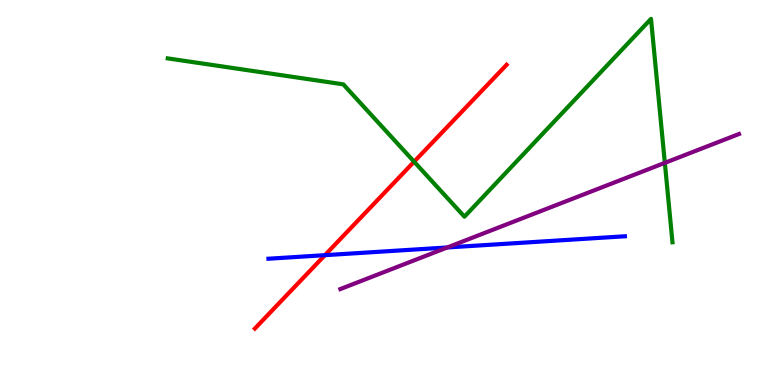[{'lines': ['blue', 'red'], 'intersections': [{'x': 4.19, 'y': 3.37}]}, {'lines': ['green', 'red'], 'intersections': [{'x': 5.34, 'y': 5.8}]}, {'lines': ['purple', 'red'], 'intersections': []}, {'lines': ['blue', 'green'], 'intersections': []}, {'lines': ['blue', 'purple'], 'intersections': [{'x': 5.77, 'y': 3.57}]}, {'lines': ['green', 'purple'], 'intersections': [{'x': 8.58, 'y': 5.77}]}]